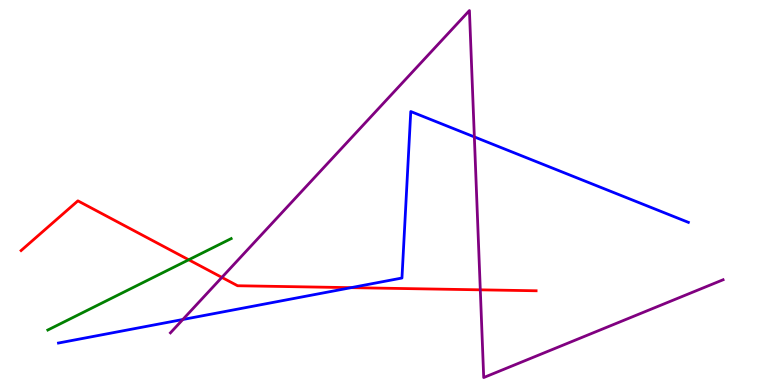[{'lines': ['blue', 'red'], 'intersections': [{'x': 4.53, 'y': 2.53}]}, {'lines': ['green', 'red'], 'intersections': [{'x': 2.44, 'y': 3.25}]}, {'lines': ['purple', 'red'], 'intersections': [{'x': 2.86, 'y': 2.79}, {'x': 6.2, 'y': 2.47}]}, {'lines': ['blue', 'green'], 'intersections': []}, {'lines': ['blue', 'purple'], 'intersections': [{'x': 2.36, 'y': 1.7}, {'x': 6.12, 'y': 6.44}]}, {'lines': ['green', 'purple'], 'intersections': []}]